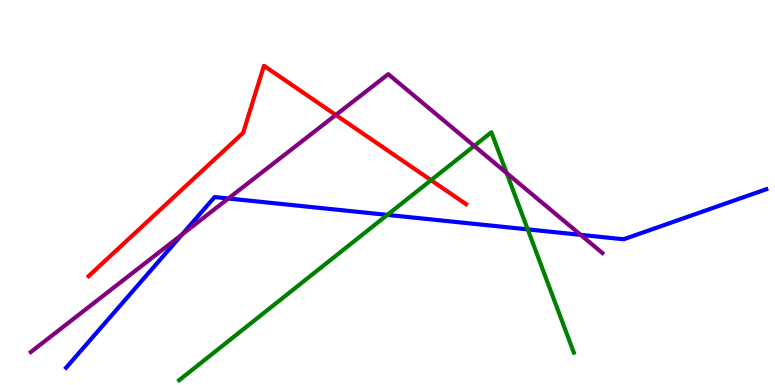[{'lines': ['blue', 'red'], 'intersections': []}, {'lines': ['green', 'red'], 'intersections': [{'x': 5.56, 'y': 5.32}]}, {'lines': ['purple', 'red'], 'intersections': [{'x': 4.33, 'y': 7.01}]}, {'lines': ['blue', 'green'], 'intersections': [{'x': 5.0, 'y': 4.42}, {'x': 6.81, 'y': 4.04}]}, {'lines': ['blue', 'purple'], 'intersections': [{'x': 2.35, 'y': 3.91}, {'x': 2.95, 'y': 4.84}, {'x': 7.49, 'y': 3.9}]}, {'lines': ['green', 'purple'], 'intersections': [{'x': 6.12, 'y': 6.21}, {'x': 6.54, 'y': 5.51}]}]